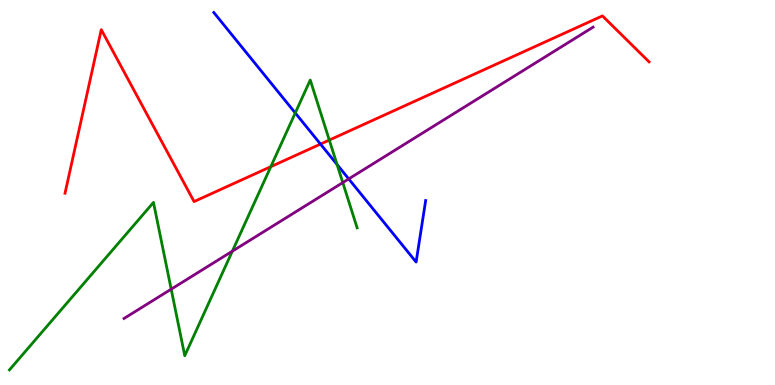[{'lines': ['blue', 'red'], 'intersections': [{'x': 4.14, 'y': 6.26}]}, {'lines': ['green', 'red'], 'intersections': [{'x': 3.49, 'y': 5.67}, {'x': 4.25, 'y': 6.36}]}, {'lines': ['purple', 'red'], 'intersections': []}, {'lines': ['blue', 'green'], 'intersections': [{'x': 3.81, 'y': 7.07}, {'x': 4.35, 'y': 5.73}]}, {'lines': ['blue', 'purple'], 'intersections': [{'x': 4.5, 'y': 5.35}]}, {'lines': ['green', 'purple'], 'intersections': [{'x': 2.21, 'y': 2.49}, {'x': 3.0, 'y': 3.48}, {'x': 4.42, 'y': 5.26}]}]